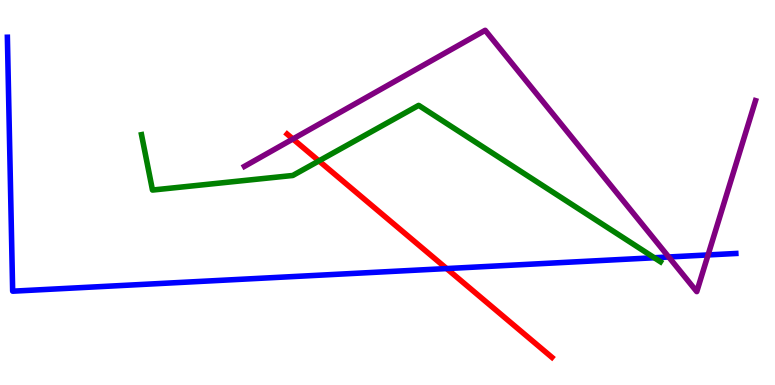[{'lines': ['blue', 'red'], 'intersections': [{'x': 5.76, 'y': 3.02}]}, {'lines': ['green', 'red'], 'intersections': [{'x': 4.12, 'y': 5.82}]}, {'lines': ['purple', 'red'], 'intersections': [{'x': 3.78, 'y': 6.39}]}, {'lines': ['blue', 'green'], 'intersections': [{'x': 8.44, 'y': 3.31}]}, {'lines': ['blue', 'purple'], 'intersections': [{'x': 8.63, 'y': 3.33}, {'x': 9.14, 'y': 3.38}]}, {'lines': ['green', 'purple'], 'intersections': []}]